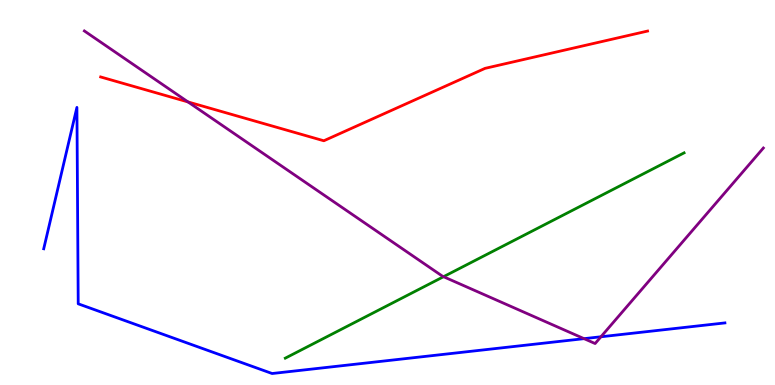[{'lines': ['blue', 'red'], 'intersections': []}, {'lines': ['green', 'red'], 'intersections': []}, {'lines': ['purple', 'red'], 'intersections': [{'x': 2.43, 'y': 7.35}]}, {'lines': ['blue', 'green'], 'intersections': []}, {'lines': ['blue', 'purple'], 'intersections': [{'x': 7.54, 'y': 1.2}, {'x': 7.75, 'y': 1.25}]}, {'lines': ['green', 'purple'], 'intersections': [{'x': 5.72, 'y': 2.81}]}]